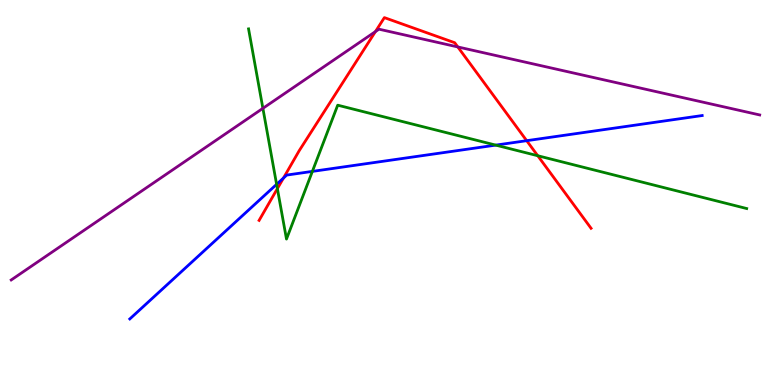[{'lines': ['blue', 'red'], 'intersections': [{'x': 3.66, 'y': 5.38}, {'x': 6.8, 'y': 6.35}]}, {'lines': ['green', 'red'], 'intersections': [{'x': 3.58, 'y': 5.1}, {'x': 6.94, 'y': 5.96}]}, {'lines': ['purple', 'red'], 'intersections': [{'x': 4.84, 'y': 9.18}, {'x': 5.91, 'y': 8.78}]}, {'lines': ['blue', 'green'], 'intersections': [{'x': 3.57, 'y': 5.21}, {'x': 4.03, 'y': 5.55}, {'x': 6.4, 'y': 6.23}]}, {'lines': ['blue', 'purple'], 'intersections': []}, {'lines': ['green', 'purple'], 'intersections': [{'x': 3.39, 'y': 7.19}]}]